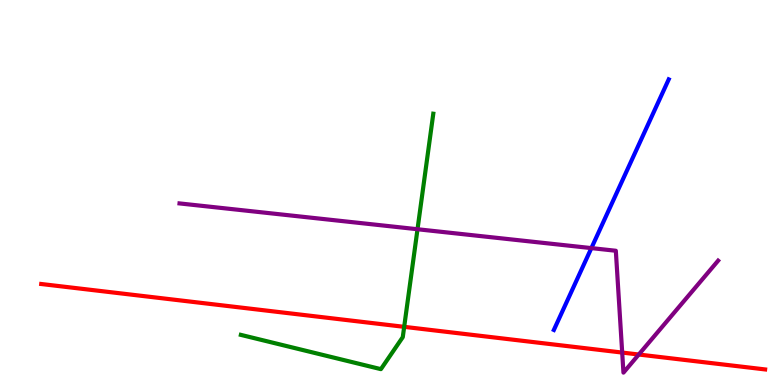[{'lines': ['blue', 'red'], 'intersections': []}, {'lines': ['green', 'red'], 'intersections': [{'x': 5.22, 'y': 1.51}]}, {'lines': ['purple', 'red'], 'intersections': [{'x': 8.03, 'y': 0.842}, {'x': 8.24, 'y': 0.792}]}, {'lines': ['blue', 'green'], 'intersections': []}, {'lines': ['blue', 'purple'], 'intersections': [{'x': 7.63, 'y': 3.56}]}, {'lines': ['green', 'purple'], 'intersections': [{'x': 5.39, 'y': 4.05}]}]